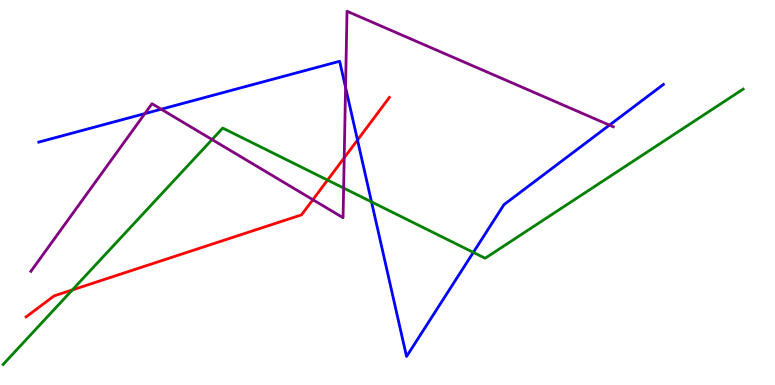[{'lines': ['blue', 'red'], 'intersections': [{'x': 4.61, 'y': 6.36}]}, {'lines': ['green', 'red'], 'intersections': [{'x': 0.934, 'y': 2.47}, {'x': 4.23, 'y': 5.32}]}, {'lines': ['purple', 'red'], 'intersections': [{'x': 4.04, 'y': 4.81}, {'x': 4.44, 'y': 5.9}]}, {'lines': ['blue', 'green'], 'intersections': [{'x': 4.79, 'y': 4.76}, {'x': 6.11, 'y': 3.44}]}, {'lines': ['blue', 'purple'], 'intersections': [{'x': 1.87, 'y': 7.05}, {'x': 2.08, 'y': 7.16}, {'x': 4.46, 'y': 7.73}, {'x': 7.86, 'y': 6.75}]}, {'lines': ['green', 'purple'], 'intersections': [{'x': 2.74, 'y': 6.38}, {'x': 4.43, 'y': 5.12}]}]